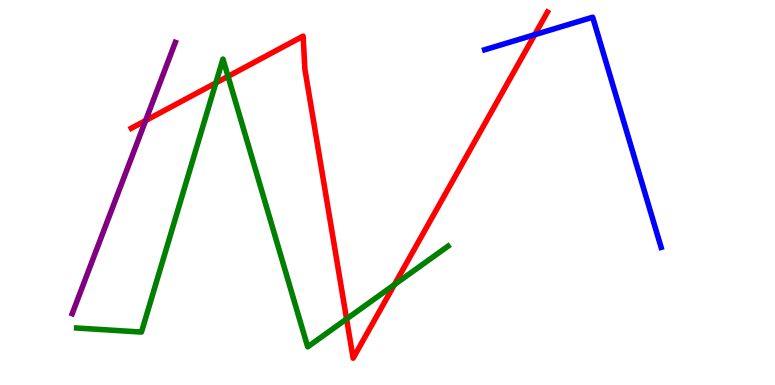[{'lines': ['blue', 'red'], 'intersections': [{'x': 6.9, 'y': 9.1}]}, {'lines': ['green', 'red'], 'intersections': [{'x': 2.79, 'y': 7.85}, {'x': 2.94, 'y': 8.02}, {'x': 4.47, 'y': 1.72}, {'x': 5.09, 'y': 2.61}]}, {'lines': ['purple', 'red'], 'intersections': [{'x': 1.88, 'y': 6.87}]}, {'lines': ['blue', 'green'], 'intersections': []}, {'lines': ['blue', 'purple'], 'intersections': []}, {'lines': ['green', 'purple'], 'intersections': []}]